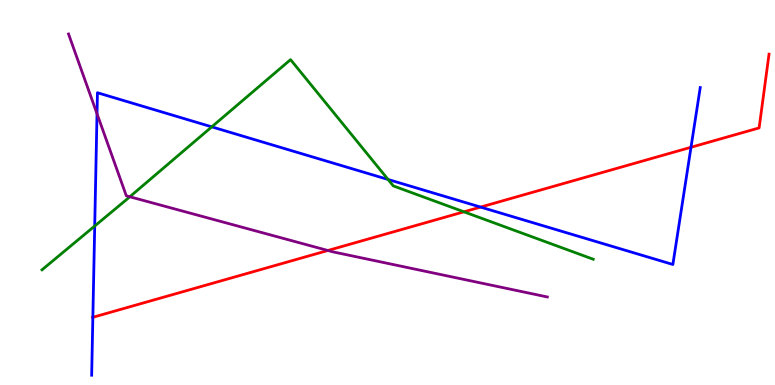[{'lines': ['blue', 'red'], 'intersections': [{'x': 1.2, 'y': 1.76}, {'x': 6.2, 'y': 4.62}, {'x': 8.92, 'y': 6.17}]}, {'lines': ['green', 'red'], 'intersections': [{'x': 5.99, 'y': 4.5}]}, {'lines': ['purple', 'red'], 'intersections': [{'x': 4.23, 'y': 3.49}]}, {'lines': ['blue', 'green'], 'intersections': [{'x': 1.22, 'y': 4.13}, {'x': 2.73, 'y': 6.71}, {'x': 5.01, 'y': 5.34}]}, {'lines': ['blue', 'purple'], 'intersections': [{'x': 1.25, 'y': 7.05}]}, {'lines': ['green', 'purple'], 'intersections': [{'x': 1.67, 'y': 4.89}]}]